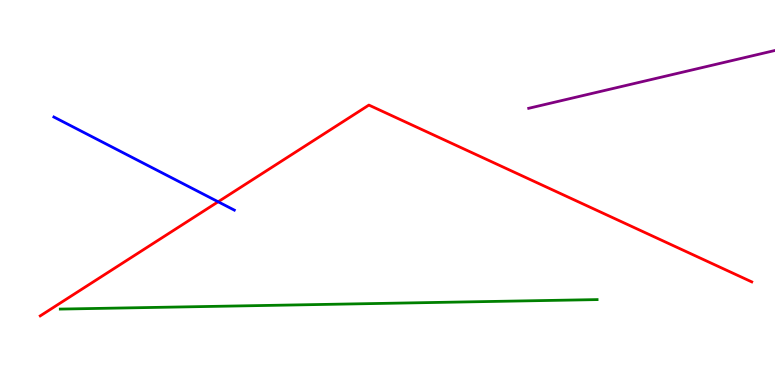[{'lines': ['blue', 'red'], 'intersections': [{'x': 2.81, 'y': 4.76}]}, {'lines': ['green', 'red'], 'intersections': []}, {'lines': ['purple', 'red'], 'intersections': []}, {'lines': ['blue', 'green'], 'intersections': []}, {'lines': ['blue', 'purple'], 'intersections': []}, {'lines': ['green', 'purple'], 'intersections': []}]